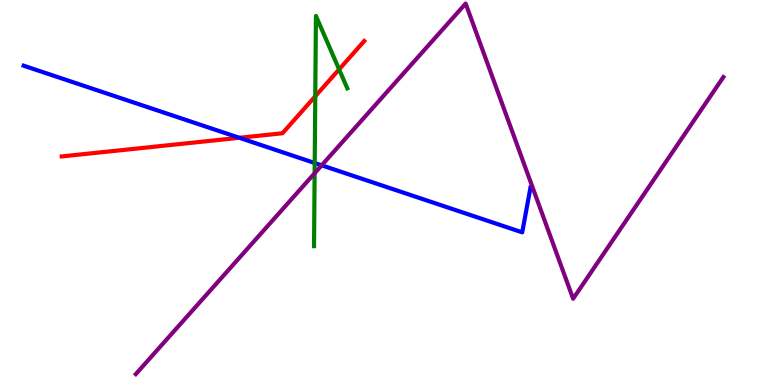[{'lines': ['blue', 'red'], 'intersections': [{'x': 3.09, 'y': 6.42}]}, {'lines': ['green', 'red'], 'intersections': [{'x': 4.07, 'y': 7.5}, {'x': 4.38, 'y': 8.2}]}, {'lines': ['purple', 'red'], 'intersections': []}, {'lines': ['blue', 'green'], 'intersections': [{'x': 4.06, 'y': 5.77}]}, {'lines': ['blue', 'purple'], 'intersections': [{'x': 4.15, 'y': 5.71}]}, {'lines': ['green', 'purple'], 'intersections': [{'x': 4.06, 'y': 5.5}]}]